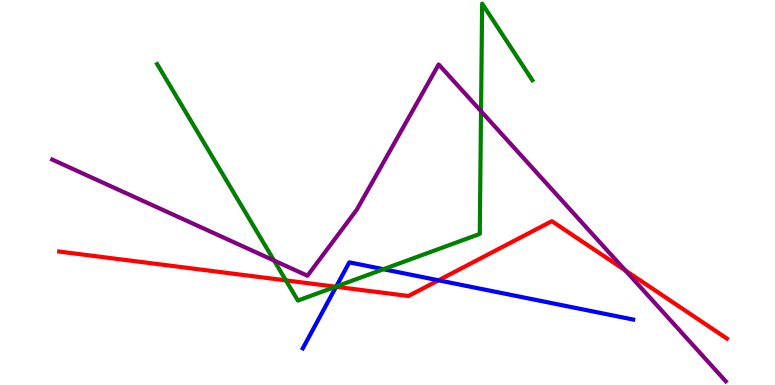[{'lines': ['blue', 'red'], 'intersections': [{'x': 4.34, 'y': 2.55}, {'x': 5.66, 'y': 2.72}]}, {'lines': ['green', 'red'], 'intersections': [{'x': 3.69, 'y': 2.72}, {'x': 4.33, 'y': 2.55}]}, {'lines': ['purple', 'red'], 'intersections': [{'x': 8.07, 'y': 2.98}]}, {'lines': ['blue', 'green'], 'intersections': [{'x': 4.34, 'y': 2.56}, {'x': 4.95, 'y': 3.01}]}, {'lines': ['blue', 'purple'], 'intersections': []}, {'lines': ['green', 'purple'], 'intersections': [{'x': 3.54, 'y': 3.23}, {'x': 6.21, 'y': 7.11}]}]